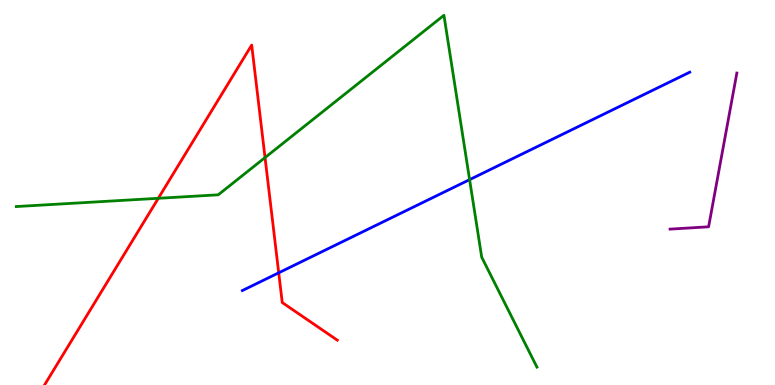[{'lines': ['blue', 'red'], 'intersections': [{'x': 3.6, 'y': 2.91}]}, {'lines': ['green', 'red'], 'intersections': [{'x': 2.04, 'y': 4.85}, {'x': 3.42, 'y': 5.91}]}, {'lines': ['purple', 'red'], 'intersections': []}, {'lines': ['blue', 'green'], 'intersections': [{'x': 6.06, 'y': 5.33}]}, {'lines': ['blue', 'purple'], 'intersections': []}, {'lines': ['green', 'purple'], 'intersections': []}]